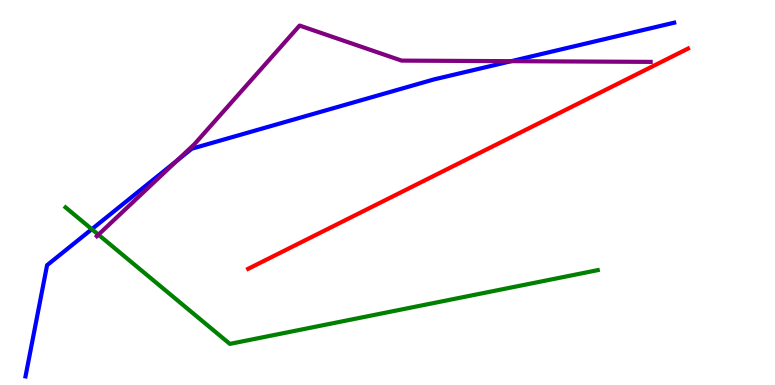[{'lines': ['blue', 'red'], 'intersections': []}, {'lines': ['green', 'red'], 'intersections': []}, {'lines': ['purple', 'red'], 'intersections': []}, {'lines': ['blue', 'green'], 'intersections': [{'x': 1.18, 'y': 4.05}]}, {'lines': ['blue', 'purple'], 'intersections': [{'x': 2.28, 'y': 5.83}, {'x': 6.6, 'y': 8.41}]}, {'lines': ['green', 'purple'], 'intersections': [{'x': 1.27, 'y': 3.9}]}]